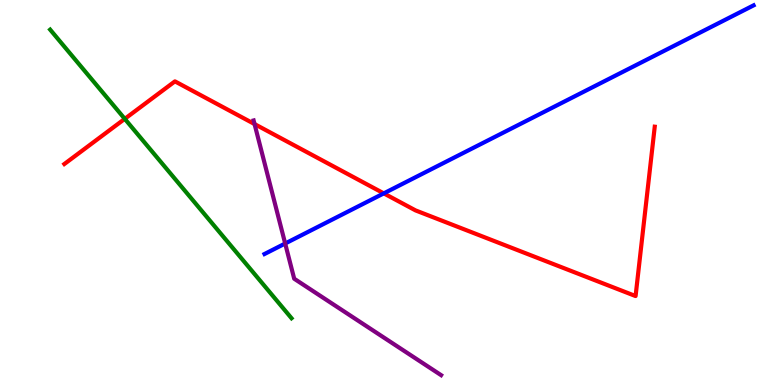[{'lines': ['blue', 'red'], 'intersections': [{'x': 4.95, 'y': 4.98}]}, {'lines': ['green', 'red'], 'intersections': [{'x': 1.61, 'y': 6.91}]}, {'lines': ['purple', 'red'], 'intersections': [{'x': 3.28, 'y': 6.78}]}, {'lines': ['blue', 'green'], 'intersections': []}, {'lines': ['blue', 'purple'], 'intersections': [{'x': 3.68, 'y': 3.68}]}, {'lines': ['green', 'purple'], 'intersections': []}]